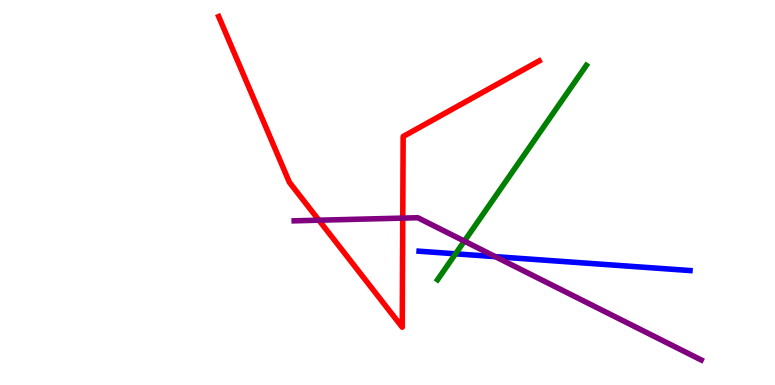[{'lines': ['blue', 'red'], 'intersections': []}, {'lines': ['green', 'red'], 'intersections': []}, {'lines': ['purple', 'red'], 'intersections': [{'x': 4.11, 'y': 4.28}, {'x': 5.2, 'y': 4.34}]}, {'lines': ['blue', 'green'], 'intersections': [{'x': 5.88, 'y': 3.41}]}, {'lines': ['blue', 'purple'], 'intersections': [{'x': 6.39, 'y': 3.33}]}, {'lines': ['green', 'purple'], 'intersections': [{'x': 5.99, 'y': 3.74}]}]